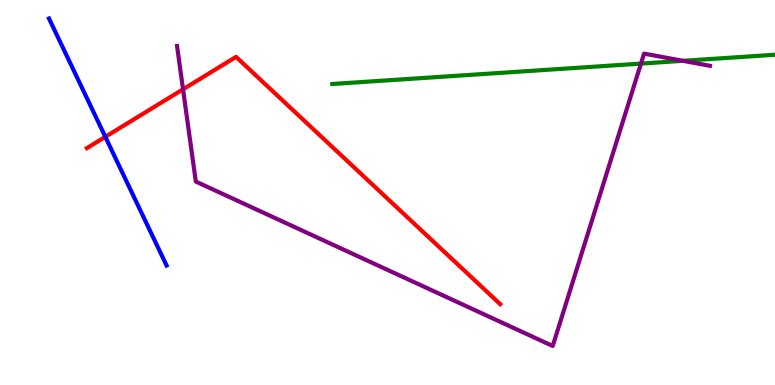[{'lines': ['blue', 'red'], 'intersections': [{'x': 1.36, 'y': 6.45}]}, {'lines': ['green', 'red'], 'intersections': []}, {'lines': ['purple', 'red'], 'intersections': [{'x': 2.36, 'y': 7.68}]}, {'lines': ['blue', 'green'], 'intersections': []}, {'lines': ['blue', 'purple'], 'intersections': []}, {'lines': ['green', 'purple'], 'intersections': [{'x': 8.27, 'y': 8.35}, {'x': 8.81, 'y': 8.42}]}]